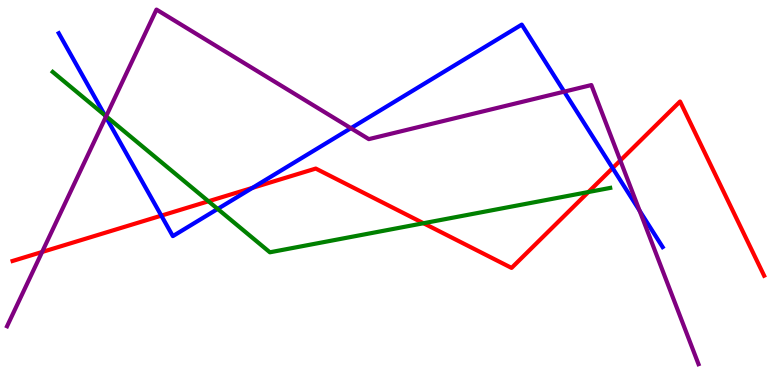[{'lines': ['blue', 'red'], 'intersections': [{'x': 2.08, 'y': 4.4}, {'x': 3.26, 'y': 5.12}, {'x': 7.9, 'y': 5.63}]}, {'lines': ['green', 'red'], 'intersections': [{'x': 2.69, 'y': 4.77}, {'x': 5.46, 'y': 4.2}, {'x': 7.59, 'y': 5.01}]}, {'lines': ['purple', 'red'], 'intersections': [{'x': 0.543, 'y': 3.46}, {'x': 8.0, 'y': 5.83}]}, {'lines': ['blue', 'green'], 'intersections': [{'x': 1.35, 'y': 7.01}, {'x': 2.81, 'y': 4.57}]}, {'lines': ['blue', 'purple'], 'intersections': [{'x': 1.37, 'y': 6.96}, {'x': 4.53, 'y': 6.67}, {'x': 7.28, 'y': 7.62}, {'x': 8.25, 'y': 4.53}]}, {'lines': ['green', 'purple'], 'intersections': [{'x': 1.37, 'y': 6.98}]}]